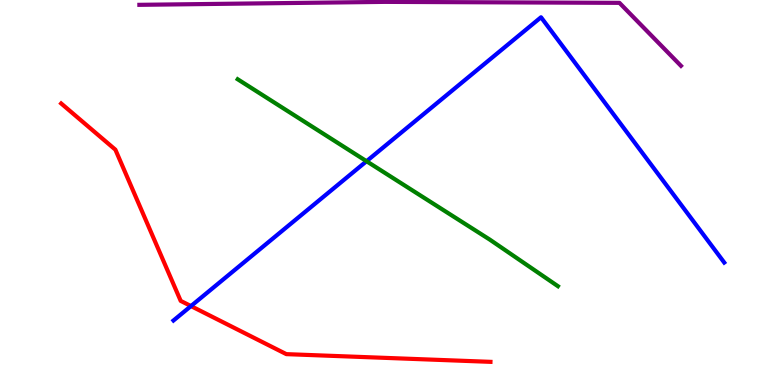[{'lines': ['blue', 'red'], 'intersections': [{'x': 2.46, 'y': 2.05}]}, {'lines': ['green', 'red'], 'intersections': []}, {'lines': ['purple', 'red'], 'intersections': []}, {'lines': ['blue', 'green'], 'intersections': [{'x': 4.73, 'y': 5.81}]}, {'lines': ['blue', 'purple'], 'intersections': []}, {'lines': ['green', 'purple'], 'intersections': []}]